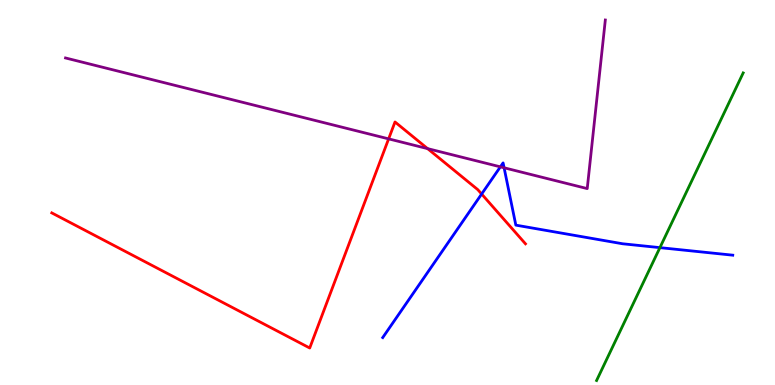[{'lines': ['blue', 'red'], 'intersections': [{'x': 6.21, 'y': 4.96}]}, {'lines': ['green', 'red'], 'intersections': []}, {'lines': ['purple', 'red'], 'intersections': [{'x': 5.01, 'y': 6.39}, {'x': 5.52, 'y': 6.14}]}, {'lines': ['blue', 'green'], 'intersections': [{'x': 8.52, 'y': 3.57}]}, {'lines': ['blue', 'purple'], 'intersections': [{'x': 6.46, 'y': 5.67}, {'x': 6.5, 'y': 5.64}]}, {'lines': ['green', 'purple'], 'intersections': []}]